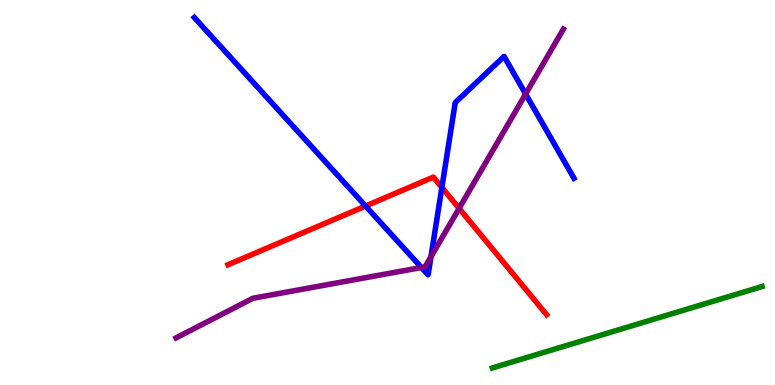[{'lines': ['blue', 'red'], 'intersections': [{'x': 4.72, 'y': 4.65}, {'x': 5.7, 'y': 5.13}]}, {'lines': ['green', 'red'], 'intersections': []}, {'lines': ['purple', 'red'], 'intersections': [{'x': 5.92, 'y': 4.59}]}, {'lines': ['blue', 'green'], 'intersections': []}, {'lines': ['blue', 'purple'], 'intersections': [{'x': 5.44, 'y': 3.05}, {'x': 5.56, 'y': 3.33}, {'x': 6.78, 'y': 7.56}]}, {'lines': ['green', 'purple'], 'intersections': []}]